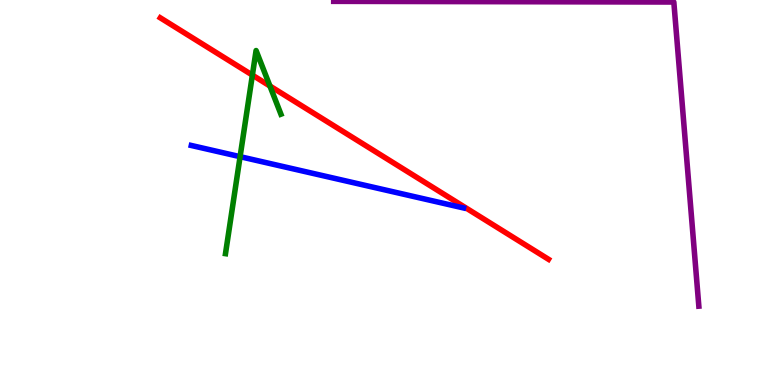[{'lines': ['blue', 'red'], 'intersections': []}, {'lines': ['green', 'red'], 'intersections': [{'x': 3.26, 'y': 8.05}, {'x': 3.48, 'y': 7.77}]}, {'lines': ['purple', 'red'], 'intersections': []}, {'lines': ['blue', 'green'], 'intersections': [{'x': 3.1, 'y': 5.93}]}, {'lines': ['blue', 'purple'], 'intersections': []}, {'lines': ['green', 'purple'], 'intersections': []}]